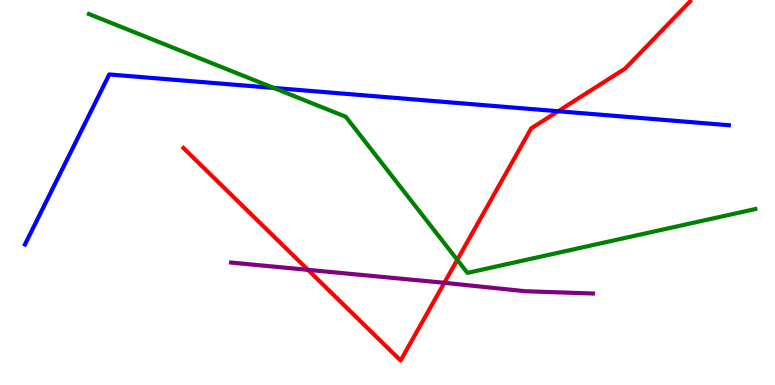[{'lines': ['blue', 'red'], 'intersections': [{'x': 7.2, 'y': 7.11}]}, {'lines': ['green', 'red'], 'intersections': [{'x': 5.9, 'y': 3.25}]}, {'lines': ['purple', 'red'], 'intersections': [{'x': 3.97, 'y': 2.99}, {'x': 5.73, 'y': 2.65}]}, {'lines': ['blue', 'green'], 'intersections': [{'x': 3.53, 'y': 7.72}]}, {'lines': ['blue', 'purple'], 'intersections': []}, {'lines': ['green', 'purple'], 'intersections': []}]